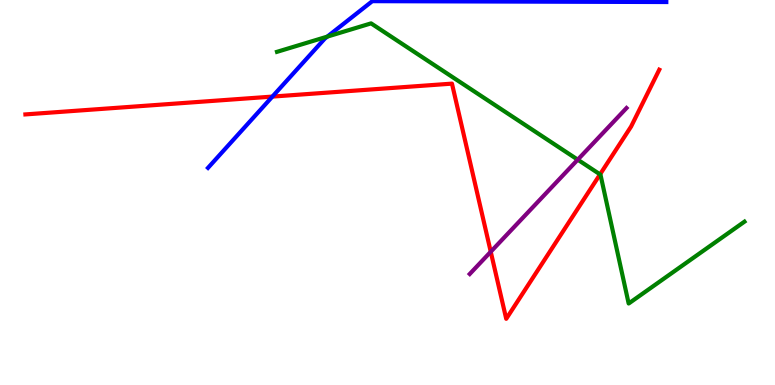[{'lines': ['blue', 'red'], 'intersections': [{'x': 3.51, 'y': 7.49}]}, {'lines': ['green', 'red'], 'intersections': [{'x': 7.74, 'y': 5.47}]}, {'lines': ['purple', 'red'], 'intersections': [{'x': 6.33, 'y': 3.46}]}, {'lines': ['blue', 'green'], 'intersections': [{'x': 4.22, 'y': 9.05}]}, {'lines': ['blue', 'purple'], 'intersections': []}, {'lines': ['green', 'purple'], 'intersections': [{'x': 7.45, 'y': 5.85}]}]